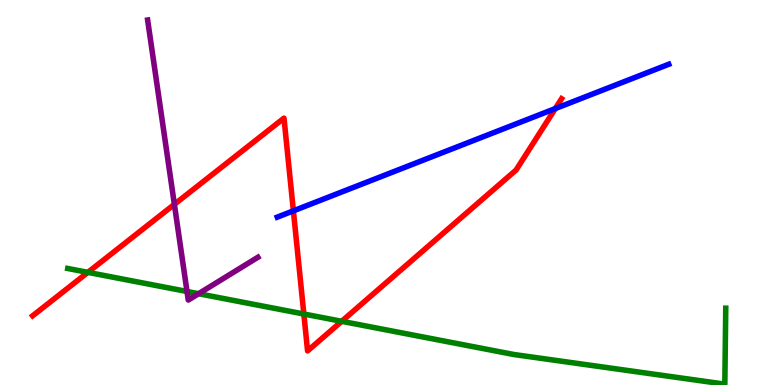[{'lines': ['blue', 'red'], 'intersections': [{'x': 3.79, 'y': 4.52}, {'x': 7.17, 'y': 7.18}]}, {'lines': ['green', 'red'], 'intersections': [{'x': 1.13, 'y': 2.93}, {'x': 3.92, 'y': 1.84}, {'x': 4.41, 'y': 1.65}]}, {'lines': ['purple', 'red'], 'intersections': [{'x': 2.25, 'y': 4.69}]}, {'lines': ['blue', 'green'], 'intersections': []}, {'lines': ['blue', 'purple'], 'intersections': []}, {'lines': ['green', 'purple'], 'intersections': [{'x': 2.41, 'y': 2.43}, {'x': 2.56, 'y': 2.37}]}]